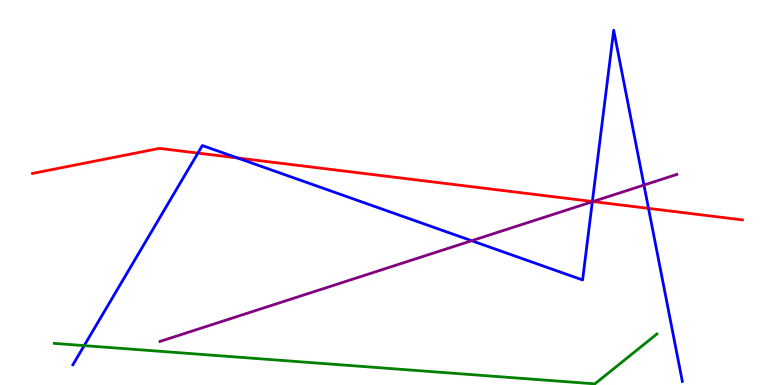[{'lines': ['blue', 'red'], 'intersections': [{'x': 2.55, 'y': 6.02}, {'x': 3.06, 'y': 5.9}, {'x': 7.64, 'y': 4.77}, {'x': 8.37, 'y': 4.59}]}, {'lines': ['green', 'red'], 'intersections': []}, {'lines': ['purple', 'red'], 'intersections': [{'x': 7.65, 'y': 4.76}]}, {'lines': ['blue', 'green'], 'intersections': [{'x': 1.09, 'y': 1.02}]}, {'lines': ['blue', 'purple'], 'intersections': [{'x': 6.09, 'y': 3.75}, {'x': 7.64, 'y': 4.76}, {'x': 8.31, 'y': 5.19}]}, {'lines': ['green', 'purple'], 'intersections': []}]